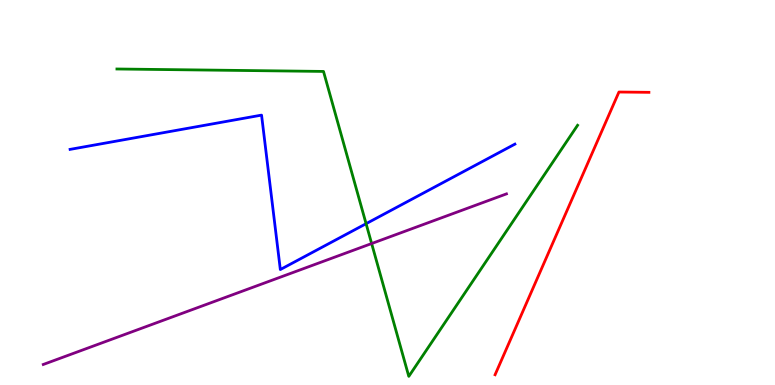[{'lines': ['blue', 'red'], 'intersections': []}, {'lines': ['green', 'red'], 'intersections': []}, {'lines': ['purple', 'red'], 'intersections': []}, {'lines': ['blue', 'green'], 'intersections': [{'x': 4.72, 'y': 4.19}]}, {'lines': ['blue', 'purple'], 'intersections': []}, {'lines': ['green', 'purple'], 'intersections': [{'x': 4.8, 'y': 3.67}]}]